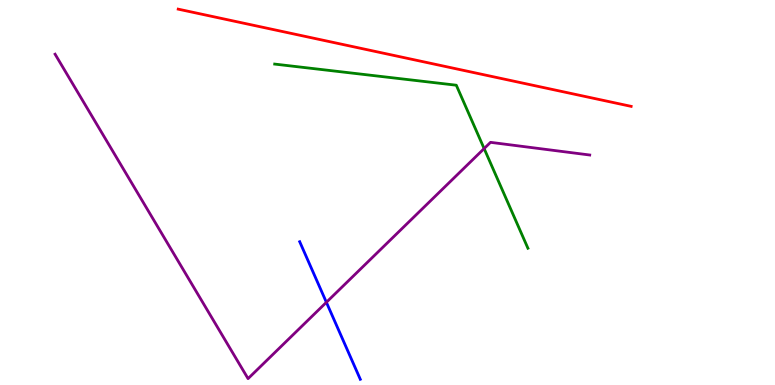[{'lines': ['blue', 'red'], 'intersections': []}, {'lines': ['green', 'red'], 'intersections': []}, {'lines': ['purple', 'red'], 'intersections': []}, {'lines': ['blue', 'green'], 'intersections': []}, {'lines': ['blue', 'purple'], 'intersections': [{'x': 4.21, 'y': 2.15}]}, {'lines': ['green', 'purple'], 'intersections': [{'x': 6.25, 'y': 6.14}]}]